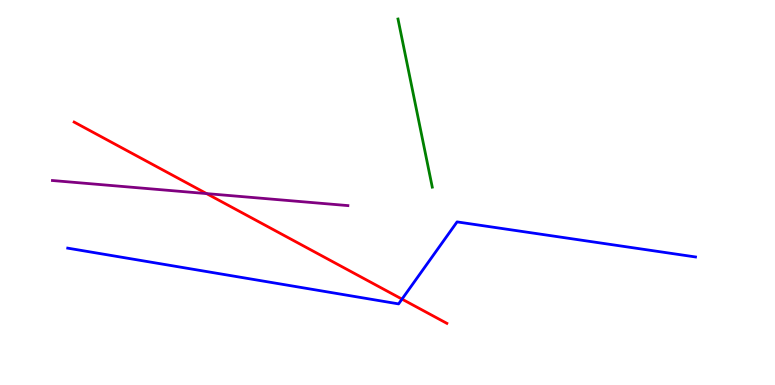[{'lines': ['blue', 'red'], 'intersections': [{'x': 5.19, 'y': 2.23}]}, {'lines': ['green', 'red'], 'intersections': []}, {'lines': ['purple', 'red'], 'intersections': [{'x': 2.67, 'y': 4.97}]}, {'lines': ['blue', 'green'], 'intersections': []}, {'lines': ['blue', 'purple'], 'intersections': []}, {'lines': ['green', 'purple'], 'intersections': []}]